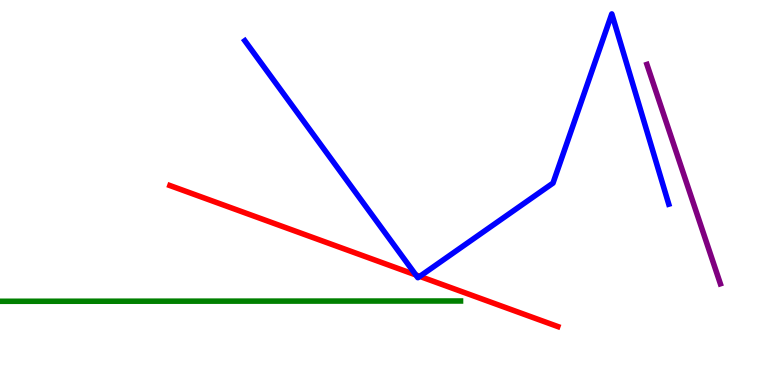[{'lines': ['blue', 'red'], 'intersections': [{'x': 5.37, 'y': 2.86}, {'x': 5.42, 'y': 2.82}]}, {'lines': ['green', 'red'], 'intersections': []}, {'lines': ['purple', 'red'], 'intersections': []}, {'lines': ['blue', 'green'], 'intersections': []}, {'lines': ['blue', 'purple'], 'intersections': []}, {'lines': ['green', 'purple'], 'intersections': []}]